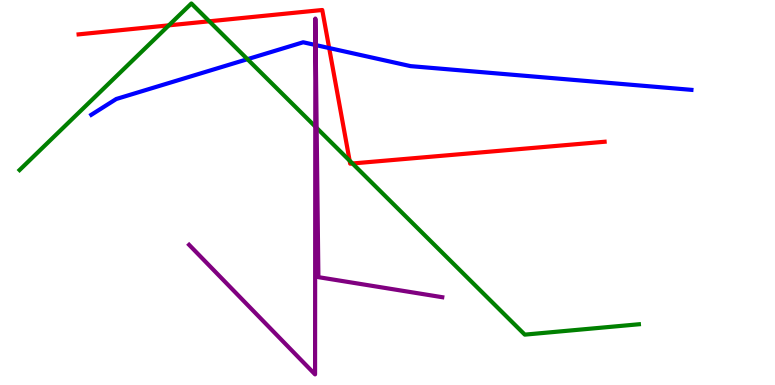[{'lines': ['blue', 'red'], 'intersections': [{'x': 4.25, 'y': 8.75}]}, {'lines': ['green', 'red'], 'intersections': [{'x': 2.18, 'y': 9.34}, {'x': 2.7, 'y': 9.45}, {'x': 4.51, 'y': 5.83}, {'x': 4.55, 'y': 5.75}]}, {'lines': ['purple', 'red'], 'intersections': []}, {'lines': ['blue', 'green'], 'intersections': [{'x': 3.19, 'y': 8.46}]}, {'lines': ['blue', 'purple'], 'intersections': [{'x': 4.07, 'y': 8.83}, {'x': 4.07, 'y': 8.83}]}, {'lines': ['green', 'purple'], 'intersections': [{'x': 4.07, 'y': 6.71}, {'x': 4.09, 'y': 6.68}]}]